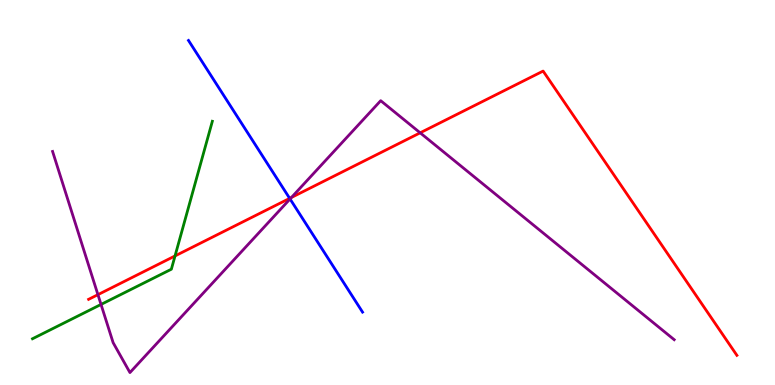[{'lines': ['blue', 'red'], 'intersections': [{'x': 3.74, 'y': 4.85}]}, {'lines': ['green', 'red'], 'intersections': [{'x': 2.26, 'y': 3.35}]}, {'lines': ['purple', 'red'], 'intersections': [{'x': 1.26, 'y': 2.35}, {'x': 3.76, 'y': 4.87}, {'x': 5.42, 'y': 6.55}]}, {'lines': ['blue', 'green'], 'intersections': []}, {'lines': ['blue', 'purple'], 'intersections': [{'x': 3.74, 'y': 4.83}]}, {'lines': ['green', 'purple'], 'intersections': [{'x': 1.3, 'y': 2.09}]}]